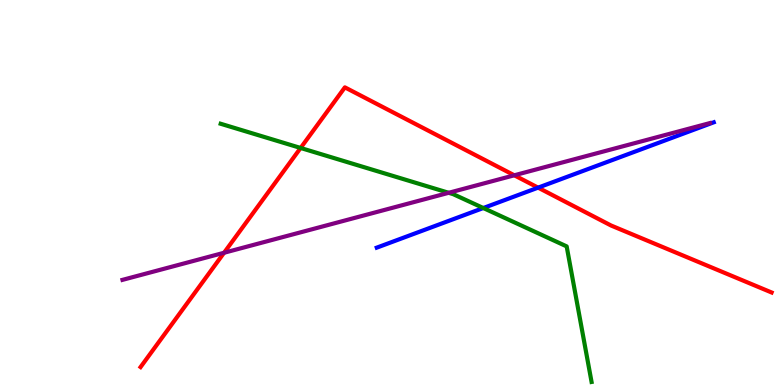[{'lines': ['blue', 'red'], 'intersections': [{'x': 6.94, 'y': 5.13}]}, {'lines': ['green', 'red'], 'intersections': [{'x': 3.88, 'y': 6.16}]}, {'lines': ['purple', 'red'], 'intersections': [{'x': 2.89, 'y': 3.43}, {'x': 6.64, 'y': 5.45}]}, {'lines': ['blue', 'green'], 'intersections': [{'x': 6.24, 'y': 4.6}]}, {'lines': ['blue', 'purple'], 'intersections': []}, {'lines': ['green', 'purple'], 'intersections': [{'x': 5.79, 'y': 4.99}]}]